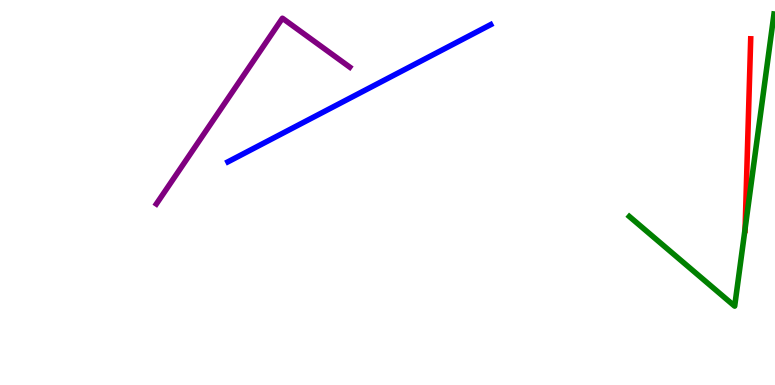[{'lines': ['blue', 'red'], 'intersections': []}, {'lines': ['green', 'red'], 'intersections': [{'x': 9.61, 'y': 4.06}]}, {'lines': ['purple', 'red'], 'intersections': []}, {'lines': ['blue', 'green'], 'intersections': []}, {'lines': ['blue', 'purple'], 'intersections': []}, {'lines': ['green', 'purple'], 'intersections': []}]